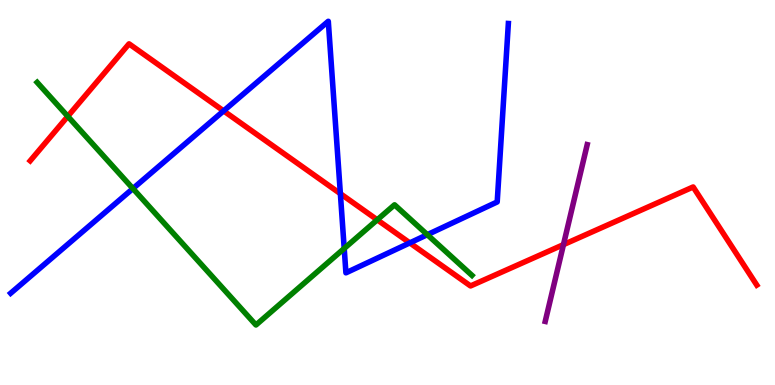[{'lines': ['blue', 'red'], 'intersections': [{'x': 2.89, 'y': 7.12}, {'x': 4.39, 'y': 4.97}, {'x': 5.29, 'y': 3.69}]}, {'lines': ['green', 'red'], 'intersections': [{'x': 0.875, 'y': 6.98}, {'x': 4.87, 'y': 4.29}]}, {'lines': ['purple', 'red'], 'intersections': [{'x': 7.27, 'y': 3.65}]}, {'lines': ['blue', 'green'], 'intersections': [{'x': 1.72, 'y': 5.1}, {'x': 4.44, 'y': 3.55}, {'x': 5.51, 'y': 3.9}]}, {'lines': ['blue', 'purple'], 'intersections': []}, {'lines': ['green', 'purple'], 'intersections': []}]